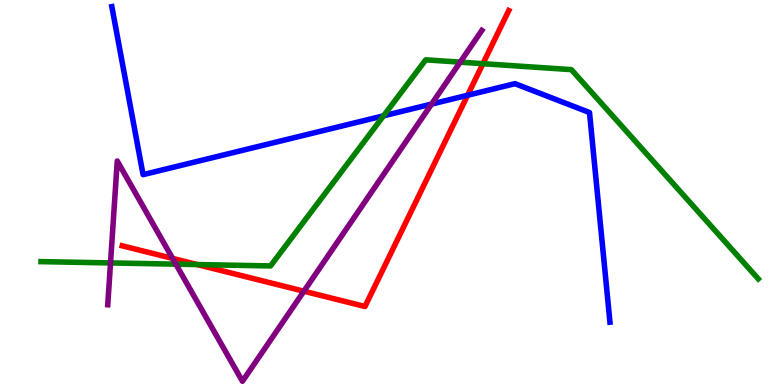[{'lines': ['blue', 'red'], 'intersections': [{'x': 6.03, 'y': 7.53}]}, {'lines': ['green', 'red'], 'intersections': [{'x': 2.54, 'y': 3.13}, {'x': 6.23, 'y': 8.35}]}, {'lines': ['purple', 'red'], 'intersections': [{'x': 2.23, 'y': 3.29}, {'x': 3.92, 'y': 2.44}]}, {'lines': ['blue', 'green'], 'intersections': [{'x': 4.95, 'y': 6.99}]}, {'lines': ['blue', 'purple'], 'intersections': [{'x': 5.57, 'y': 7.3}]}, {'lines': ['green', 'purple'], 'intersections': [{'x': 1.43, 'y': 3.17}, {'x': 2.27, 'y': 3.14}, {'x': 5.94, 'y': 8.39}]}]